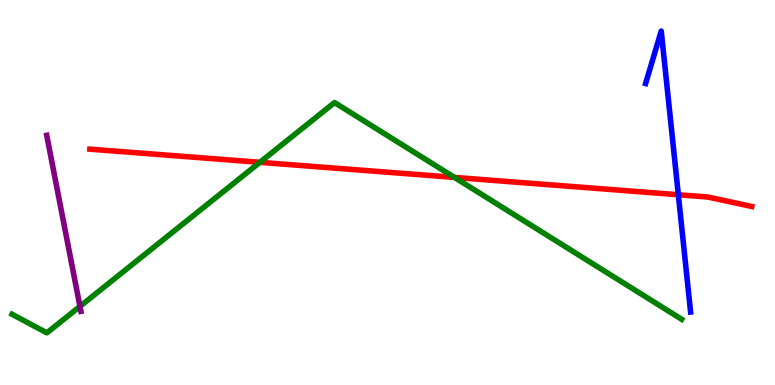[{'lines': ['blue', 'red'], 'intersections': [{'x': 8.75, 'y': 4.94}]}, {'lines': ['green', 'red'], 'intersections': [{'x': 3.35, 'y': 5.78}, {'x': 5.86, 'y': 5.39}]}, {'lines': ['purple', 'red'], 'intersections': []}, {'lines': ['blue', 'green'], 'intersections': []}, {'lines': ['blue', 'purple'], 'intersections': []}, {'lines': ['green', 'purple'], 'intersections': [{'x': 1.03, 'y': 2.04}]}]